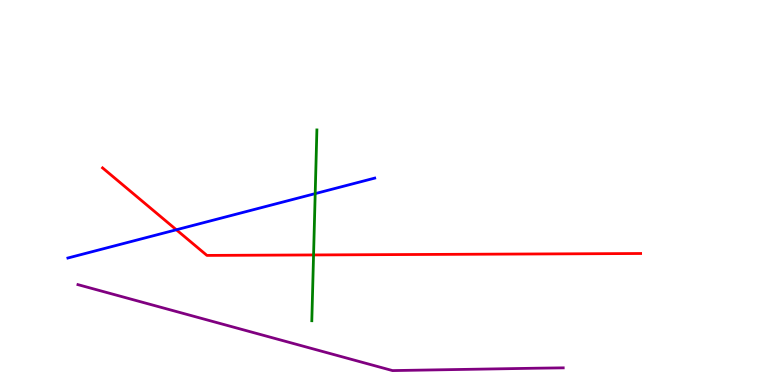[{'lines': ['blue', 'red'], 'intersections': [{'x': 2.28, 'y': 4.03}]}, {'lines': ['green', 'red'], 'intersections': [{'x': 4.05, 'y': 3.38}]}, {'lines': ['purple', 'red'], 'intersections': []}, {'lines': ['blue', 'green'], 'intersections': [{'x': 4.07, 'y': 4.97}]}, {'lines': ['blue', 'purple'], 'intersections': []}, {'lines': ['green', 'purple'], 'intersections': []}]